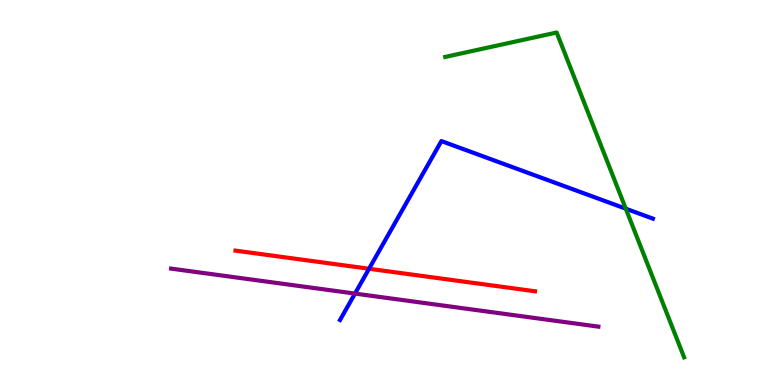[{'lines': ['blue', 'red'], 'intersections': [{'x': 4.76, 'y': 3.02}]}, {'lines': ['green', 'red'], 'intersections': []}, {'lines': ['purple', 'red'], 'intersections': []}, {'lines': ['blue', 'green'], 'intersections': [{'x': 8.07, 'y': 4.58}]}, {'lines': ['blue', 'purple'], 'intersections': [{'x': 4.58, 'y': 2.37}]}, {'lines': ['green', 'purple'], 'intersections': []}]